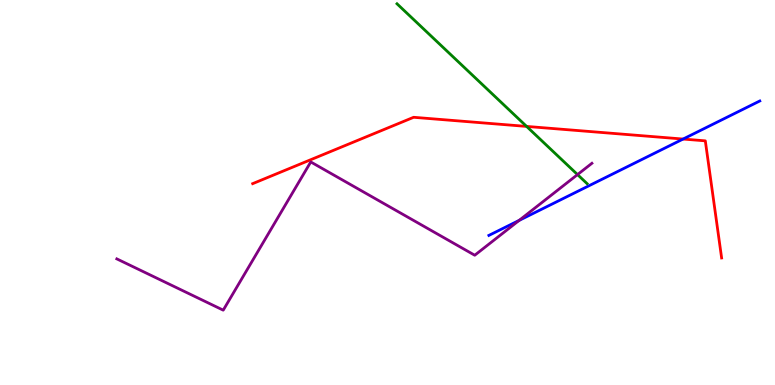[{'lines': ['blue', 'red'], 'intersections': [{'x': 8.81, 'y': 6.39}]}, {'lines': ['green', 'red'], 'intersections': [{'x': 6.79, 'y': 6.72}]}, {'lines': ['purple', 'red'], 'intersections': []}, {'lines': ['blue', 'green'], 'intersections': []}, {'lines': ['blue', 'purple'], 'intersections': [{'x': 6.7, 'y': 4.28}]}, {'lines': ['green', 'purple'], 'intersections': [{'x': 7.45, 'y': 5.47}]}]